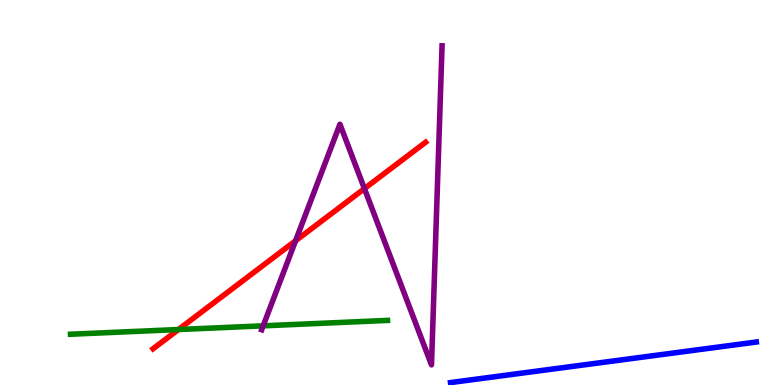[{'lines': ['blue', 'red'], 'intersections': []}, {'lines': ['green', 'red'], 'intersections': [{'x': 2.3, 'y': 1.44}]}, {'lines': ['purple', 'red'], 'intersections': [{'x': 3.81, 'y': 3.75}, {'x': 4.7, 'y': 5.1}]}, {'lines': ['blue', 'green'], 'intersections': []}, {'lines': ['blue', 'purple'], 'intersections': []}, {'lines': ['green', 'purple'], 'intersections': [{'x': 3.4, 'y': 1.54}]}]